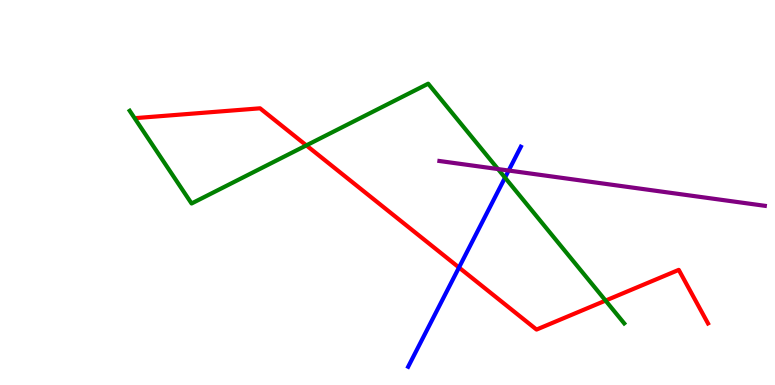[{'lines': ['blue', 'red'], 'intersections': [{'x': 5.92, 'y': 3.05}]}, {'lines': ['green', 'red'], 'intersections': [{'x': 3.95, 'y': 6.22}, {'x': 7.81, 'y': 2.19}]}, {'lines': ['purple', 'red'], 'intersections': []}, {'lines': ['blue', 'green'], 'intersections': [{'x': 6.52, 'y': 5.39}]}, {'lines': ['blue', 'purple'], 'intersections': [{'x': 6.56, 'y': 5.57}]}, {'lines': ['green', 'purple'], 'intersections': [{'x': 6.43, 'y': 5.61}]}]